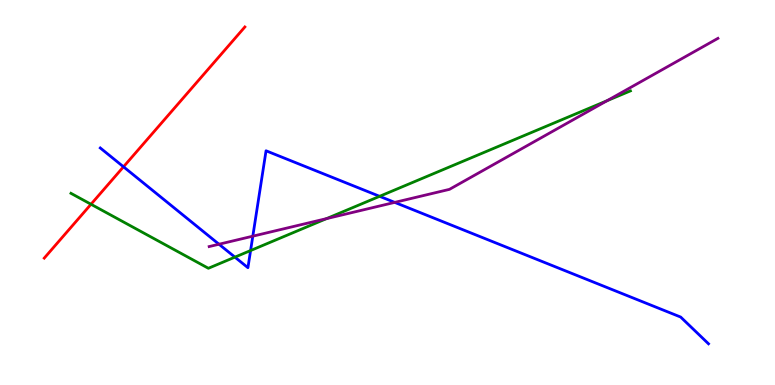[{'lines': ['blue', 'red'], 'intersections': [{'x': 1.59, 'y': 5.67}]}, {'lines': ['green', 'red'], 'intersections': [{'x': 1.17, 'y': 4.69}]}, {'lines': ['purple', 'red'], 'intersections': []}, {'lines': ['blue', 'green'], 'intersections': [{'x': 3.03, 'y': 3.32}, {'x': 3.23, 'y': 3.49}, {'x': 4.9, 'y': 4.9}]}, {'lines': ['blue', 'purple'], 'intersections': [{'x': 2.83, 'y': 3.66}, {'x': 3.26, 'y': 3.87}, {'x': 5.09, 'y': 4.74}]}, {'lines': ['green', 'purple'], 'intersections': [{'x': 4.21, 'y': 4.32}, {'x': 7.83, 'y': 7.38}]}]